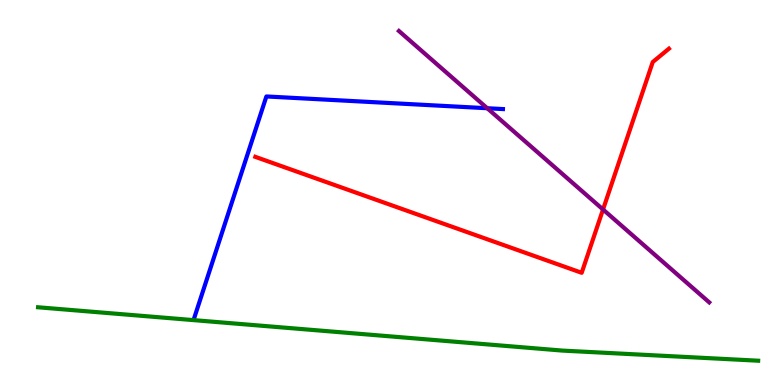[{'lines': ['blue', 'red'], 'intersections': []}, {'lines': ['green', 'red'], 'intersections': []}, {'lines': ['purple', 'red'], 'intersections': [{'x': 7.78, 'y': 4.56}]}, {'lines': ['blue', 'green'], 'intersections': []}, {'lines': ['blue', 'purple'], 'intersections': [{'x': 6.29, 'y': 7.19}]}, {'lines': ['green', 'purple'], 'intersections': []}]